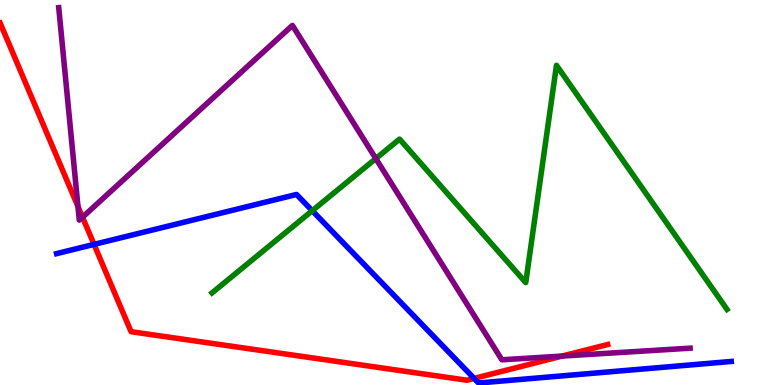[{'lines': ['blue', 'red'], 'intersections': [{'x': 1.21, 'y': 3.65}, {'x': 6.12, 'y': 0.171}]}, {'lines': ['green', 'red'], 'intersections': []}, {'lines': ['purple', 'red'], 'intersections': [{'x': 1.01, 'y': 4.64}, {'x': 1.06, 'y': 4.36}, {'x': 7.25, 'y': 0.751}]}, {'lines': ['blue', 'green'], 'intersections': [{'x': 4.03, 'y': 4.53}]}, {'lines': ['blue', 'purple'], 'intersections': []}, {'lines': ['green', 'purple'], 'intersections': [{'x': 4.85, 'y': 5.88}]}]